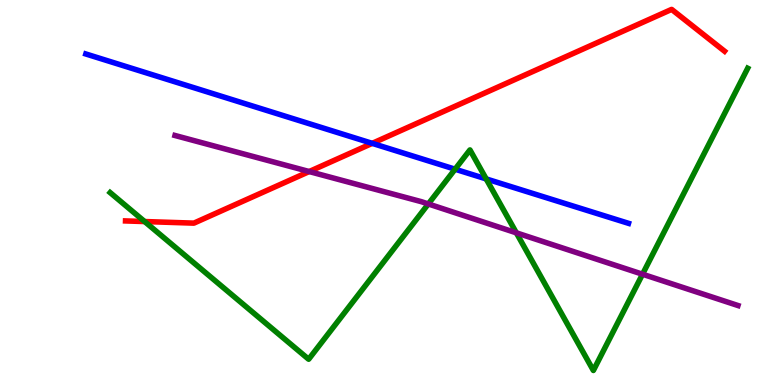[{'lines': ['blue', 'red'], 'intersections': [{'x': 4.8, 'y': 6.28}]}, {'lines': ['green', 'red'], 'intersections': [{'x': 1.87, 'y': 4.25}]}, {'lines': ['purple', 'red'], 'intersections': [{'x': 3.99, 'y': 5.54}]}, {'lines': ['blue', 'green'], 'intersections': [{'x': 5.87, 'y': 5.6}, {'x': 6.27, 'y': 5.35}]}, {'lines': ['blue', 'purple'], 'intersections': []}, {'lines': ['green', 'purple'], 'intersections': [{'x': 5.53, 'y': 4.7}, {'x': 6.66, 'y': 3.95}, {'x': 8.29, 'y': 2.88}]}]